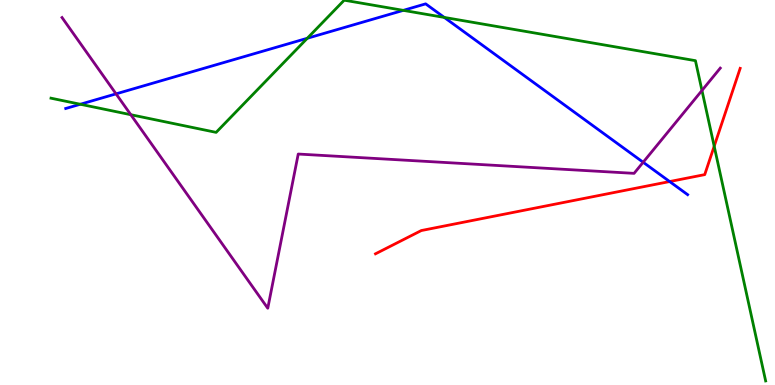[{'lines': ['blue', 'red'], 'intersections': [{'x': 8.64, 'y': 5.28}]}, {'lines': ['green', 'red'], 'intersections': [{'x': 9.22, 'y': 6.2}]}, {'lines': ['purple', 'red'], 'intersections': []}, {'lines': ['blue', 'green'], 'intersections': [{'x': 1.04, 'y': 7.29}, {'x': 3.97, 'y': 9.01}, {'x': 5.2, 'y': 9.73}, {'x': 5.73, 'y': 9.55}]}, {'lines': ['blue', 'purple'], 'intersections': [{'x': 1.5, 'y': 7.56}, {'x': 8.3, 'y': 5.79}]}, {'lines': ['green', 'purple'], 'intersections': [{'x': 1.69, 'y': 7.02}, {'x': 9.06, 'y': 7.65}]}]